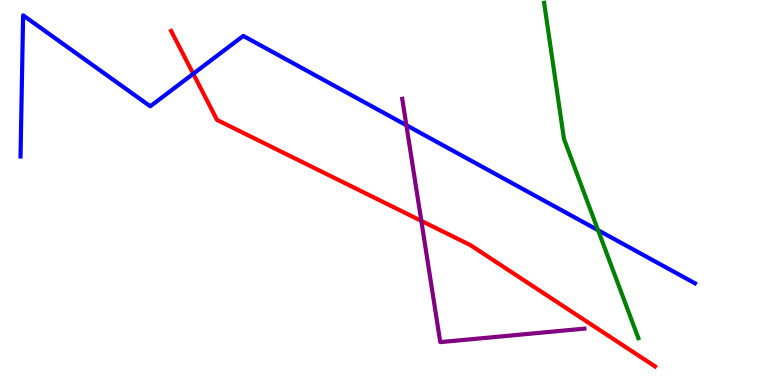[{'lines': ['blue', 'red'], 'intersections': [{'x': 2.49, 'y': 8.08}]}, {'lines': ['green', 'red'], 'intersections': []}, {'lines': ['purple', 'red'], 'intersections': [{'x': 5.44, 'y': 4.26}]}, {'lines': ['blue', 'green'], 'intersections': [{'x': 7.72, 'y': 4.02}]}, {'lines': ['blue', 'purple'], 'intersections': [{'x': 5.24, 'y': 6.75}]}, {'lines': ['green', 'purple'], 'intersections': []}]